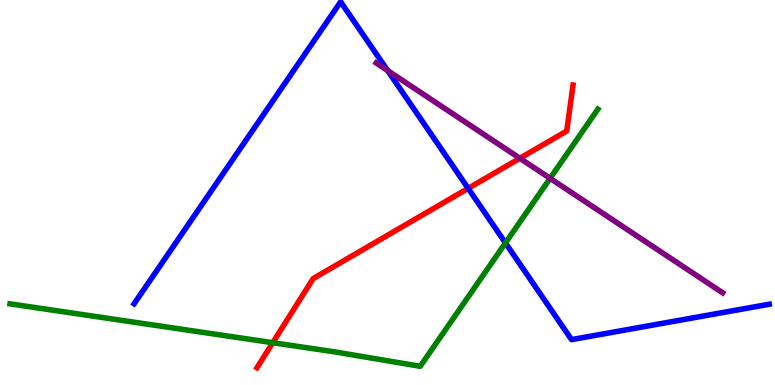[{'lines': ['blue', 'red'], 'intersections': [{'x': 6.04, 'y': 5.11}]}, {'lines': ['green', 'red'], 'intersections': [{'x': 3.52, 'y': 1.1}]}, {'lines': ['purple', 'red'], 'intersections': [{'x': 6.71, 'y': 5.89}]}, {'lines': ['blue', 'green'], 'intersections': [{'x': 6.52, 'y': 3.69}]}, {'lines': ['blue', 'purple'], 'intersections': [{'x': 5.0, 'y': 8.17}]}, {'lines': ['green', 'purple'], 'intersections': [{'x': 7.1, 'y': 5.37}]}]